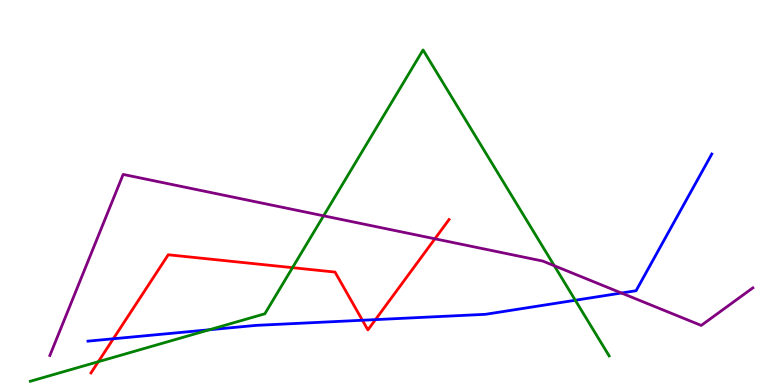[{'lines': ['blue', 'red'], 'intersections': [{'x': 1.46, 'y': 1.2}, {'x': 4.68, 'y': 1.68}, {'x': 4.84, 'y': 1.7}]}, {'lines': ['green', 'red'], 'intersections': [{'x': 1.27, 'y': 0.605}, {'x': 3.77, 'y': 3.05}]}, {'lines': ['purple', 'red'], 'intersections': [{'x': 5.61, 'y': 3.8}]}, {'lines': ['blue', 'green'], 'intersections': [{'x': 2.7, 'y': 1.43}, {'x': 7.42, 'y': 2.2}]}, {'lines': ['blue', 'purple'], 'intersections': [{'x': 8.02, 'y': 2.39}]}, {'lines': ['green', 'purple'], 'intersections': [{'x': 4.18, 'y': 4.39}, {'x': 7.15, 'y': 3.1}]}]